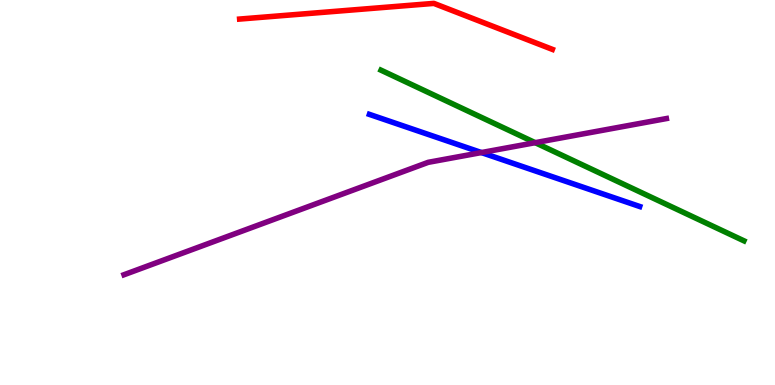[{'lines': ['blue', 'red'], 'intersections': []}, {'lines': ['green', 'red'], 'intersections': []}, {'lines': ['purple', 'red'], 'intersections': []}, {'lines': ['blue', 'green'], 'intersections': []}, {'lines': ['blue', 'purple'], 'intersections': [{'x': 6.21, 'y': 6.04}]}, {'lines': ['green', 'purple'], 'intersections': [{'x': 6.91, 'y': 6.29}]}]